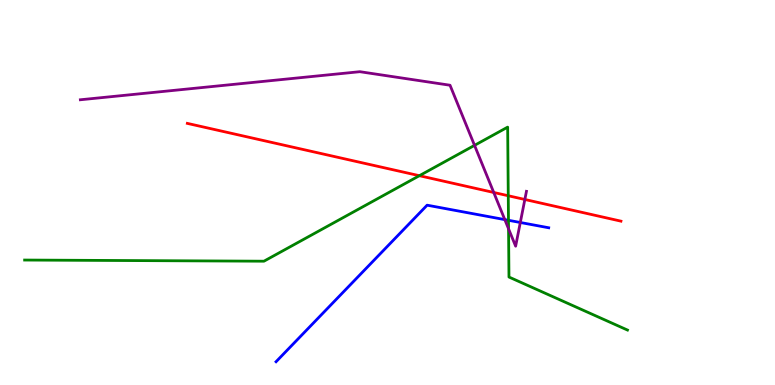[{'lines': ['blue', 'red'], 'intersections': []}, {'lines': ['green', 'red'], 'intersections': [{'x': 5.41, 'y': 5.44}, {'x': 6.56, 'y': 4.92}]}, {'lines': ['purple', 'red'], 'intersections': [{'x': 6.37, 'y': 5.0}, {'x': 6.77, 'y': 4.82}]}, {'lines': ['blue', 'green'], 'intersections': [{'x': 6.56, 'y': 4.28}]}, {'lines': ['blue', 'purple'], 'intersections': [{'x': 6.51, 'y': 4.3}, {'x': 6.71, 'y': 4.22}]}, {'lines': ['green', 'purple'], 'intersections': [{'x': 6.12, 'y': 6.22}, {'x': 6.56, 'y': 4.06}]}]